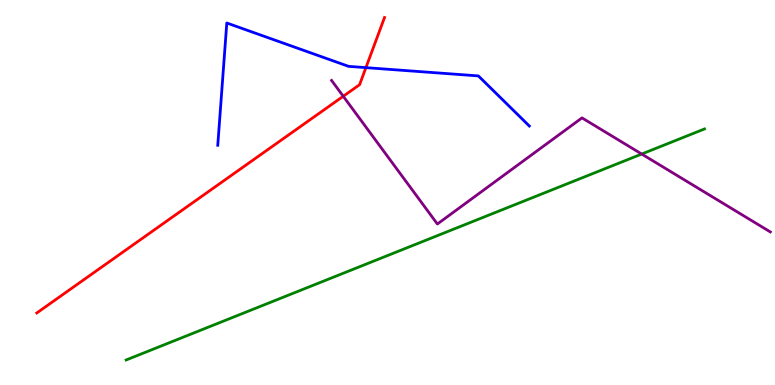[{'lines': ['blue', 'red'], 'intersections': [{'x': 4.72, 'y': 8.24}]}, {'lines': ['green', 'red'], 'intersections': []}, {'lines': ['purple', 'red'], 'intersections': [{'x': 4.43, 'y': 7.5}]}, {'lines': ['blue', 'green'], 'intersections': []}, {'lines': ['blue', 'purple'], 'intersections': []}, {'lines': ['green', 'purple'], 'intersections': [{'x': 8.28, 'y': 6.0}]}]